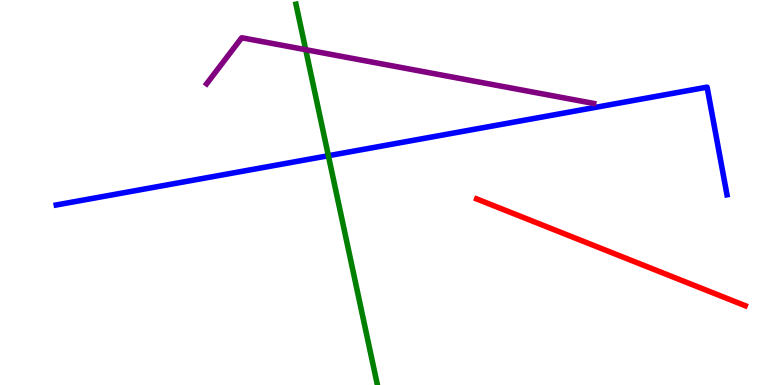[{'lines': ['blue', 'red'], 'intersections': []}, {'lines': ['green', 'red'], 'intersections': []}, {'lines': ['purple', 'red'], 'intersections': []}, {'lines': ['blue', 'green'], 'intersections': [{'x': 4.24, 'y': 5.96}]}, {'lines': ['blue', 'purple'], 'intersections': []}, {'lines': ['green', 'purple'], 'intersections': [{'x': 3.94, 'y': 8.71}]}]